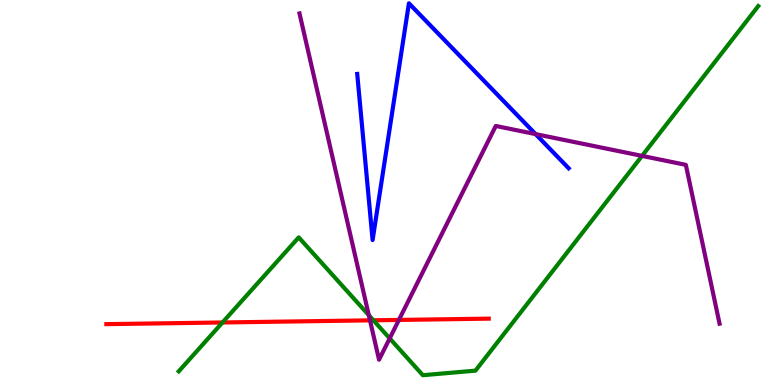[{'lines': ['blue', 'red'], 'intersections': []}, {'lines': ['green', 'red'], 'intersections': [{'x': 2.87, 'y': 1.62}, {'x': 4.82, 'y': 1.68}]}, {'lines': ['purple', 'red'], 'intersections': [{'x': 4.77, 'y': 1.68}, {'x': 5.15, 'y': 1.69}]}, {'lines': ['blue', 'green'], 'intersections': []}, {'lines': ['blue', 'purple'], 'intersections': [{'x': 6.91, 'y': 6.52}]}, {'lines': ['green', 'purple'], 'intersections': [{'x': 4.76, 'y': 1.81}, {'x': 5.03, 'y': 1.21}, {'x': 8.28, 'y': 5.95}]}]